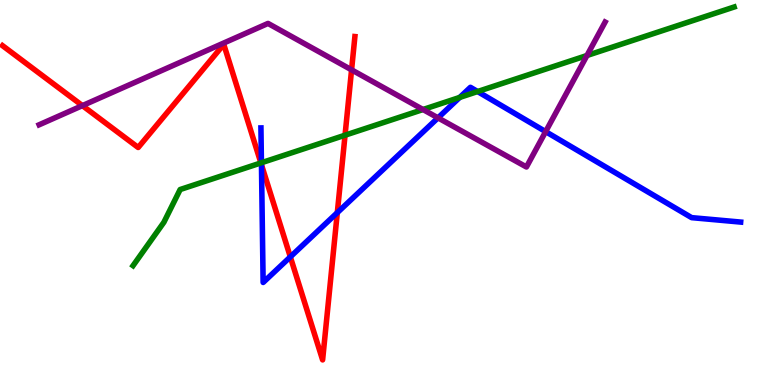[{'lines': ['blue', 'red'], 'intersections': [{'x': 3.37, 'y': 5.72}, {'x': 3.75, 'y': 3.33}, {'x': 4.35, 'y': 4.48}]}, {'lines': ['green', 'red'], 'intersections': [{'x': 3.37, 'y': 5.77}, {'x': 4.45, 'y': 6.49}]}, {'lines': ['purple', 'red'], 'intersections': [{'x': 1.06, 'y': 7.26}, {'x': 4.54, 'y': 8.19}]}, {'lines': ['blue', 'green'], 'intersections': [{'x': 3.37, 'y': 5.77}, {'x': 5.93, 'y': 7.47}, {'x': 6.16, 'y': 7.62}]}, {'lines': ['blue', 'purple'], 'intersections': [{'x': 5.65, 'y': 6.94}, {'x': 7.04, 'y': 6.58}]}, {'lines': ['green', 'purple'], 'intersections': [{'x': 5.46, 'y': 7.16}, {'x': 7.57, 'y': 8.56}]}]